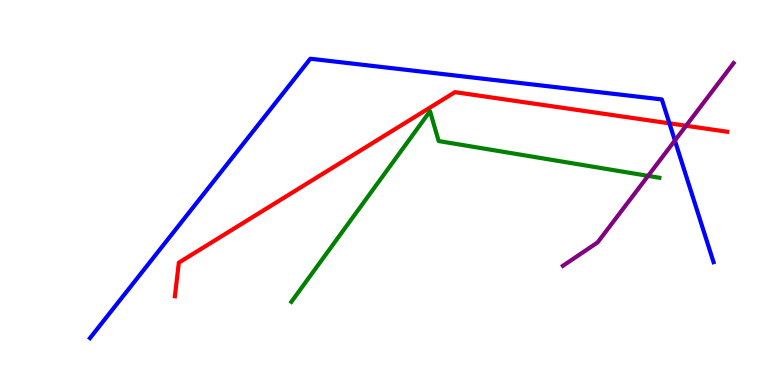[{'lines': ['blue', 'red'], 'intersections': [{'x': 8.64, 'y': 6.8}]}, {'lines': ['green', 'red'], 'intersections': []}, {'lines': ['purple', 'red'], 'intersections': [{'x': 8.85, 'y': 6.73}]}, {'lines': ['blue', 'green'], 'intersections': []}, {'lines': ['blue', 'purple'], 'intersections': [{'x': 8.71, 'y': 6.35}]}, {'lines': ['green', 'purple'], 'intersections': [{'x': 8.36, 'y': 5.43}]}]